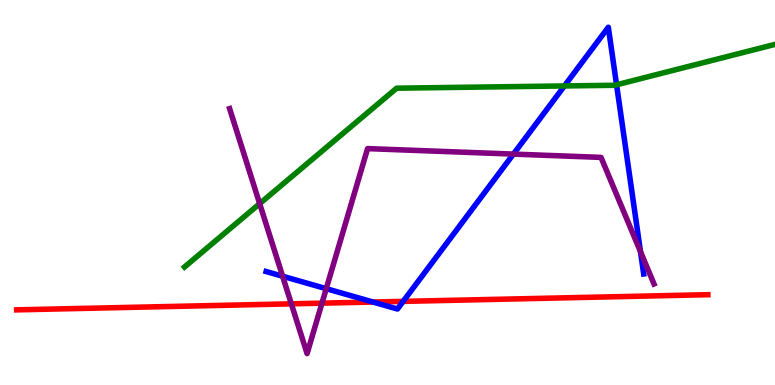[{'lines': ['blue', 'red'], 'intersections': [{'x': 4.81, 'y': 2.15}, {'x': 5.2, 'y': 2.17}]}, {'lines': ['green', 'red'], 'intersections': []}, {'lines': ['purple', 'red'], 'intersections': [{'x': 3.76, 'y': 2.11}, {'x': 4.15, 'y': 2.13}]}, {'lines': ['blue', 'green'], 'intersections': [{'x': 7.28, 'y': 7.77}, {'x': 7.96, 'y': 7.8}]}, {'lines': ['blue', 'purple'], 'intersections': [{'x': 3.65, 'y': 2.83}, {'x': 4.21, 'y': 2.5}, {'x': 6.62, 'y': 6.0}, {'x': 8.26, 'y': 3.46}]}, {'lines': ['green', 'purple'], 'intersections': [{'x': 3.35, 'y': 4.71}]}]